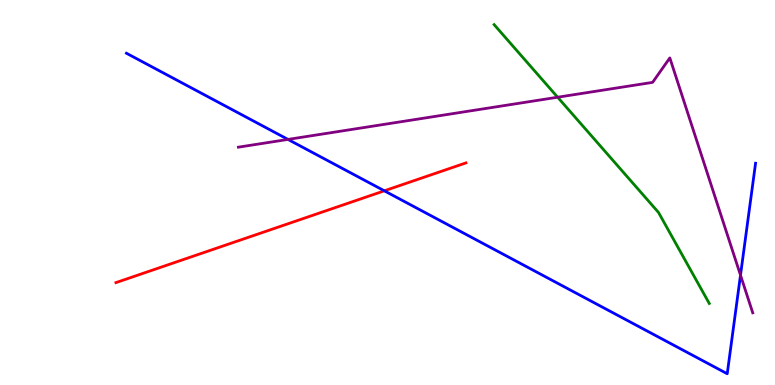[{'lines': ['blue', 'red'], 'intersections': [{'x': 4.96, 'y': 5.04}]}, {'lines': ['green', 'red'], 'intersections': []}, {'lines': ['purple', 'red'], 'intersections': []}, {'lines': ['blue', 'green'], 'intersections': []}, {'lines': ['blue', 'purple'], 'intersections': [{'x': 3.72, 'y': 6.38}, {'x': 9.55, 'y': 2.85}]}, {'lines': ['green', 'purple'], 'intersections': [{'x': 7.2, 'y': 7.47}]}]